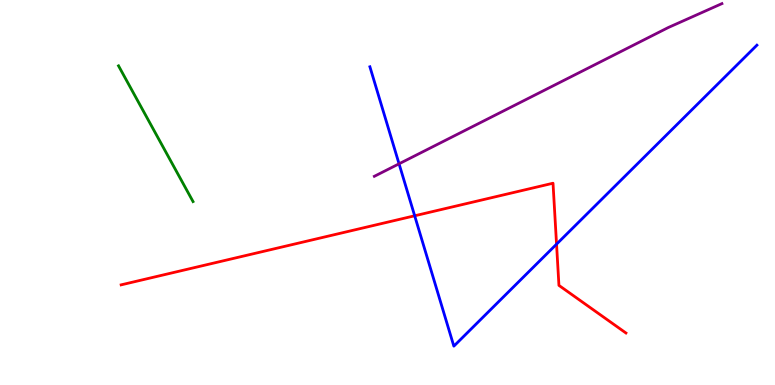[{'lines': ['blue', 'red'], 'intersections': [{'x': 5.35, 'y': 4.4}, {'x': 7.18, 'y': 3.66}]}, {'lines': ['green', 'red'], 'intersections': []}, {'lines': ['purple', 'red'], 'intersections': []}, {'lines': ['blue', 'green'], 'intersections': []}, {'lines': ['blue', 'purple'], 'intersections': [{'x': 5.15, 'y': 5.75}]}, {'lines': ['green', 'purple'], 'intersections': []}]